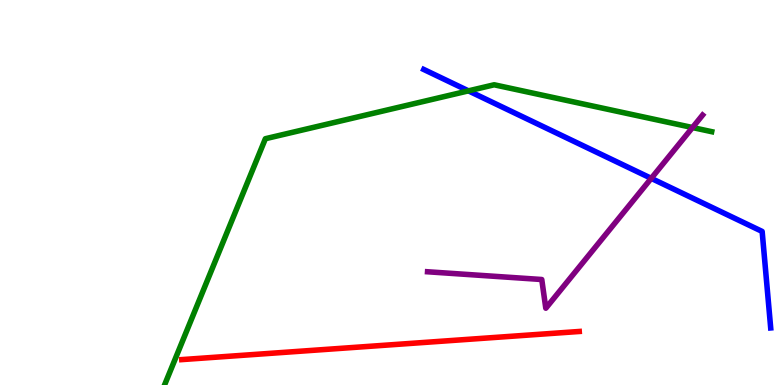[{'lines': ['blue', 'red'], 'intersections': []}, {'lines': ['green', 'red'], 'intersections': []}, {'lines': ['purple', 'red'], 'intersections': []}, {'lines': ['blue', 'green'], 'intersections': [{'x': 6.04, 'y': 7.64}]}, {'lines': ['blue', 'purple'], 'intersections': [{'x': 8.4, 'y': 5.37}]}, {'lines': ['green', 'purple'], 'intersections': [{'x': 8.94, 'y': 6.69}]}]